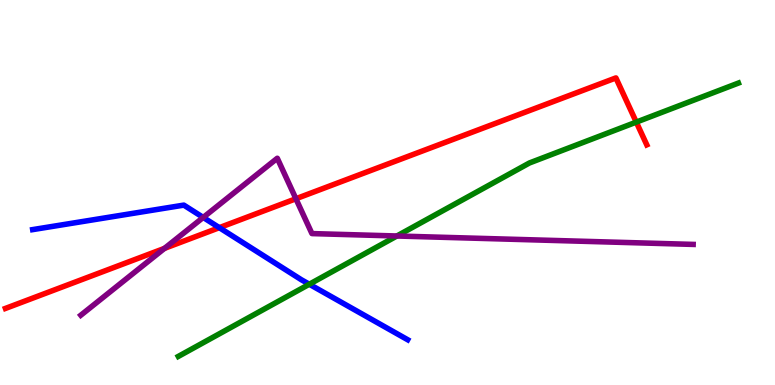[{'lines': ['blue', 'red'], 'intersections': [{'x': 2.83, 'y': 4.09}]}, {'lines': ['green', 'red'], 'intersections': [{'x': 8.21, 'y': 6.83}]}, {'lines': ['purple', 'red'], 'intersections': [{'x': 2.12, 'y': 3.55}, {'x': 3.82, 'y': 4.84}]}, {'lines': ['blue', 'green'], 'intersections': [{'x': 3.99, 'y': 2.62}]}, {'lines': ['blue', 'purple'], 'intersections': [{'x': 2.62, 'y': 4.35}]}, {'lines': ['green', 'purple'], 'intersections': [{'x': 5.12, 'y': 3.87}]}]